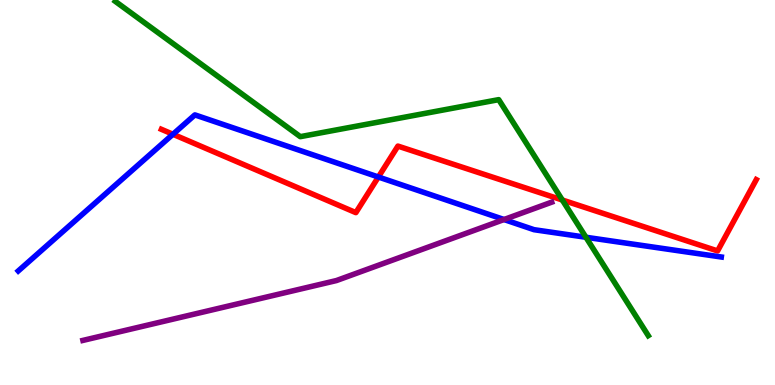[{'lines': ['blue', 'red'], 'intersections': [{'x': 2.23, 'y': 6.51}, {'x': 4.88, 'y': 5.4}]}, {'lines': ['green', 'red'], 'intersections': [{'x': 7.26, 'y': 4.81}]}, {'lines': ['purple', 'red'], 'intersections': []}, {'lines': ['blue', 'green'], 'intersections': [{'x': 7.56, 'y': 3.84}]}, {'lines': ['blue', 'purple'], 'intersections': [{'x': 6.5, 'y': 4.3}]}, {'lines': ['green', 'purple'], 'intersections': []}]